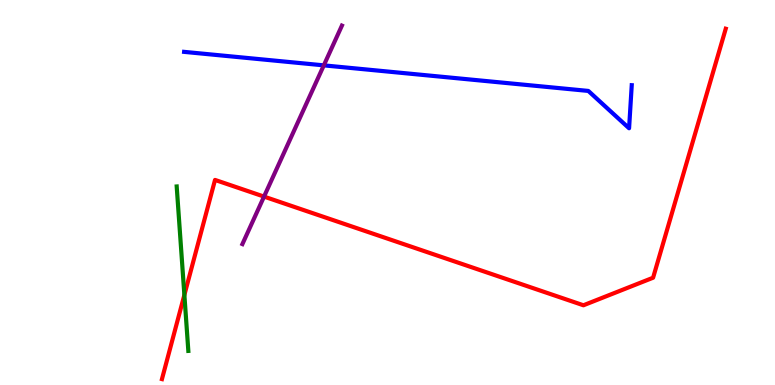[{'lines': ['blue', 'red'], 'intersections': []}, {'lines': ['green', 'red'], 'intersections': [{'x': 2.38, 'y': 2.34}]}, {'lines': ['purple', 'red'], 'intersections': [{'x': 3.41, 'y': 4.89}]}, {'lines': ['blue', 'green'], 'intersections': []}, {'lines': ['blue', 'purple'], 'intersections': [{'x': 4.18, 'y': 8.3}]}, {'lines': ['green', 'purple'], 'intersections': []}]